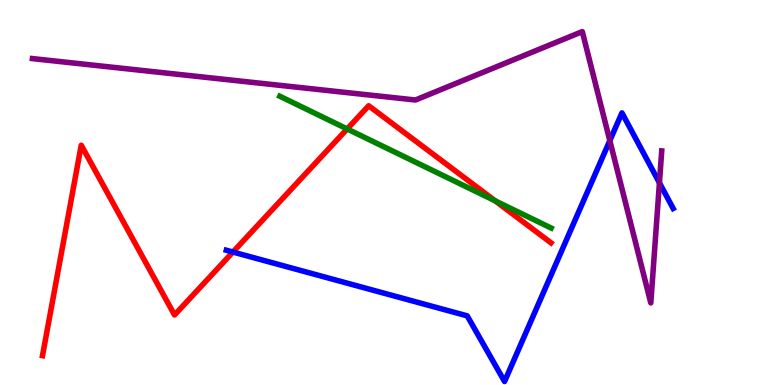[{'lines': ['blue', 'red'], 'intersections': [{'x': 3.01, 'y': 3.45}]}, {'lines': ['green', 'red'], 'intersections': [{'x': 4.48, 'y': 6.65}, {'x': 6.39, 'y': 4.78}]}, {'lines': ['purple', 'red'], 'intersections': []}, {'lines': ['blue', 'green'], 'intersections': []}, {'lines': ['blue', 'purple'], 'intersections': [{'x': 7.87, 'y': 6.35}, {'x': 8.51, 'y': 5.25}]}, {'lines': ['green', 'purple'], 'intersections': []}]